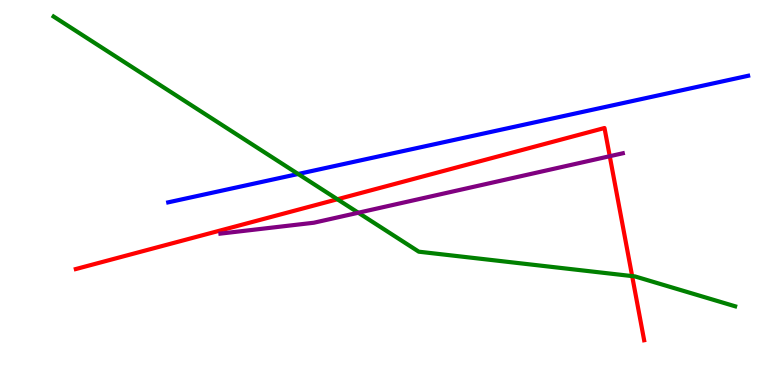[{'lines': ['blue', 'red'], 'intersections': []}, {'lines': ['green', 'red'], 'intersections': [{'x': 4.35, 'y': 4.82}, {'x': 8.16, 'y': 2.83}]}, {'lines': ['purple', 'red'], 'intersections': [{'x': 7.87, 'y': 5.94}]}, {'lines': ['blue', 'green'], 'intersections': [{'x': 3.85, 'y': 5.48}]}, {'lines': ['blue', 'purple'], 'intersections': []}, {'lines': ['green', 'purple'], 'intersections': [{'x': 4.62, 'y': 4.47}]}]